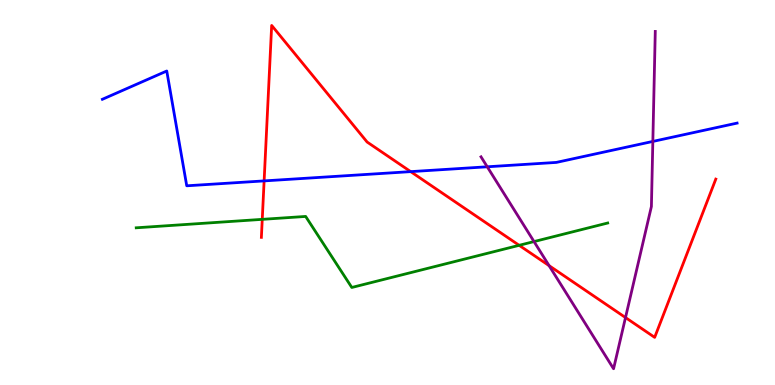[{'lines': ['blue', 'red'], 'intersections': [{'x': 3.41, 'y': 5.3}, {'x': 5.3, 'y': 5.54}]}, {'lines': ['green', 'red'], 'intersections': [{'x': 3.38, 'y': 4.3}, {'x': 6.7, 'y': 3.63}]}, {'lines': ['purple', 'red'], 'intersections': [{'x': 7.08, 'y': 3.1}, {'x': 8.07, 'y': 1.75}]}, {'lines': ['blue', 'green'], 'intersections': []}, {'lines': ['blue', 'purple'], 'intersections': [{'x': 6.29, 'y': 5.67}, {'x': 8.42, 'y': 6.33}]}, {'lines': ['green', 'purple'], 'intersections': [{'x': 6.89, 'y': 3.73}]}]